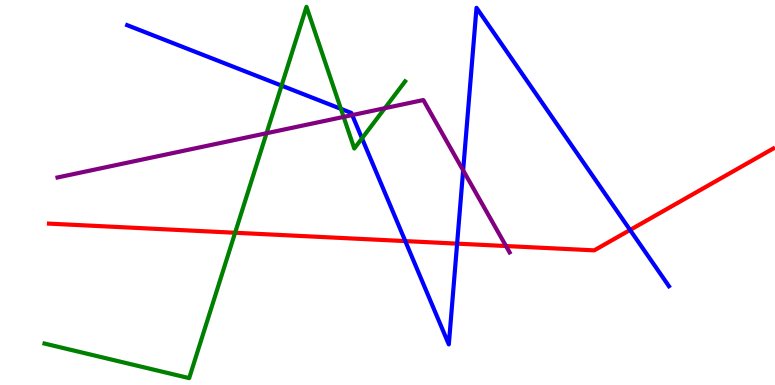[{'lines': ['blue', 'red'], 'intersections': [{'x': 5.23, 'y': 3.74}, {'x': 5.9, 'y': 3.67}, {'x': 8.13, 'y': 4.03}]}, {'lines': ['green', 'red'], 'intersections': [{'x': 3.03, 'y': 3.95}]}, {'lines': ['purple', 'red'], 'intersections': [{'x': 6.53, 'y': 3.61}]}, {'lines': ['blue', 'green'], 'intersections': [{'x': 3.63, 'y': 7.78}, {'x': 4.4, 'y': 7.17}, {'x': 4.67, 'y': 6.41}]}, {'lines': ['blue', 'purple'], 'intersections': [{'x': 4.54, 'y': 7.01}, {'x': 5.98, 'y': 5.58}]}, {'lines': ['green', 'purple'], 'intersections': [{'x': 3.44, 'y': 6.54}, {'x': 4.43, 'y': 6.96}, {'x': 4.97, 'y': 7.19}]}]